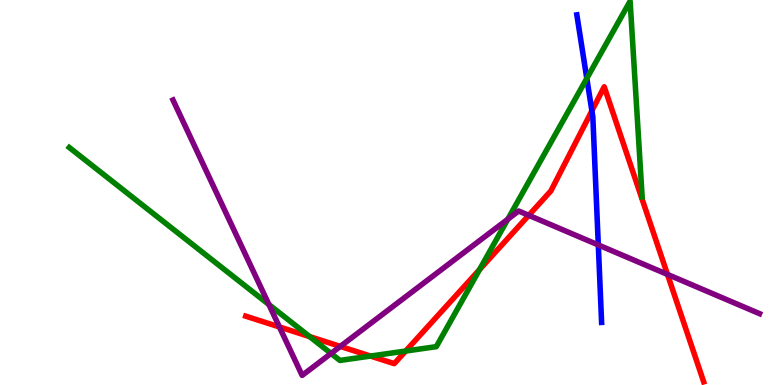[{'lines': ['blue', 'red'], 'intersections': [{'x': 7.64, 'y': 7.12}]}, {'lines': ['green', 'red'], 'intersections': [{'x': 4.0, 'y': 1.26}, {'x': 4.78, 'y': 0.752}, {'x': 5.23, 'y': 0.882}, {'x': 6.19, 'y': 3.0}]}, {'lines': ['purple', 'red'], 'intersections': [{'x': 3.61, 'y': 1.51}, {'x': 4.39, 'y': 1.0}, {'x': 6.82, 'y': 4.41}, {'x': 8.61, 'y': 2.87}]}, {'lines': ['blue', 'green'], 'intersections': [{'x': 7.57, 'y': 7.96}]}, {'lines': ['blue', 'purple'], 'intersections': [{'x': 7.72, 'y': 3.64}]}, {'lines': ['green', 'purple'], 'intersections': [{'x': 3.47, 'y': 2.09}, {'x': 4.27, 'y': 0.82}, {'x': 6.55, 'y': 4.31}]}]